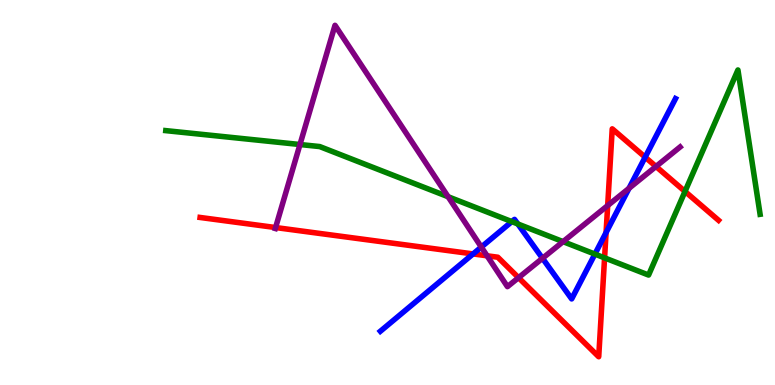[{'lines': ['blue', 'red'], 'intersections': [{'x': 6.1, 'y': 3.4}, {'x': 7.82, 'y': 3.96}, {'x': 8.32, 'y': 5.92}]}, {'lines': ['green', 'red'], 'intersections': [{'x': 7.8, 'y': 3.3}, {'x': 8.84, 'y': 5.03}]}, {'lines': ['purple', 'red'], 'intersections': [{'x': 3.56, 'y': 4.09}, {'x': 6.28, 'y': 3.36}, {'x': 6.69, 'y': 2.79}, {'x': 7.84, 'y': 4.66}, {'x': 8.46, 'y': 5.68}]}, {'lines': ['blue', 'green'], 'intersections': [{'x': 6.6, 'y': 4.24}, {'x': 6.68, 'y': 4.18}, {'x': 7.68, 'y': 3.4}]}, {'lines': ['blue', 'purple'], 'intersections': [{'x': 6.21, 'y': 3.58}, {'x': 7.0, 'y': 3.29}, {'x': 8.12, 'y': 5.11}]}, {'lines': ['green', 'purple'], 'intersections': [{'x': 3.87, 'y': 6.25}, {'x': 5.78, 'y': 4.89}, {'x': 7.27, 'y': 3.72}]}]